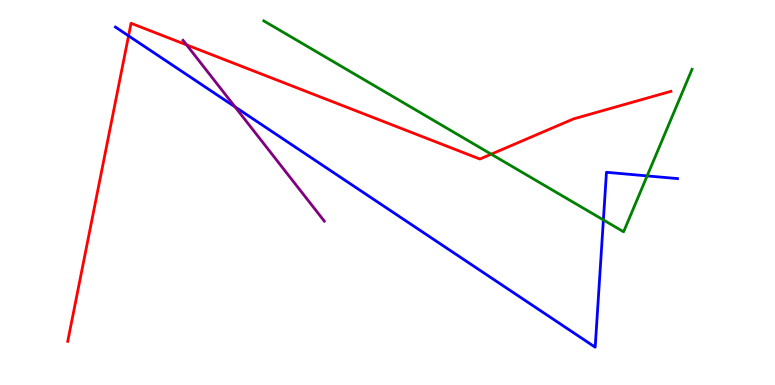[{'lines': ['blue', 'red'], 'intersections': [{'x': 1.66, 'y': 9.07}]}, {'lines': ['green', 'red'], 'intersections': [{'x': 6.34, 'y': 6.0}]}, {'lines': ['purple', 'red'], 'intersections': [{'x': 2.41, 'y': 8.83}]}, {'lines': ['blue', 'green'], 'intersections': [{'x': 7.79, 'y': 4.29}, {'x': 8.35, 'y': 5.43}]}, {'lines': ['blue', 'purple'], 'intersections': [{'x': 3.03, 'y': 7.22}]}, {'lines': ['green', 'purple'], 'intersections': []}]